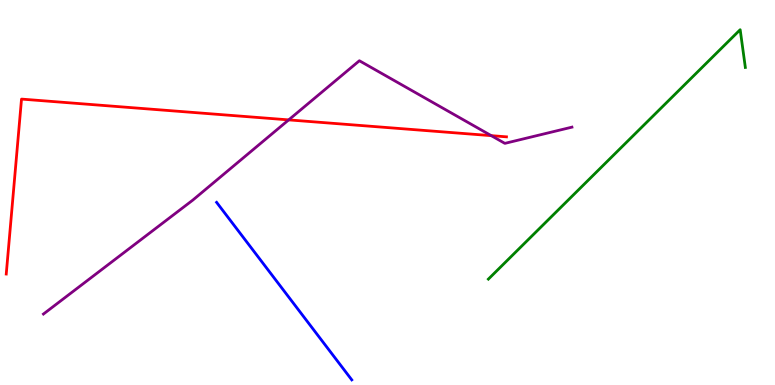[{'lines': ['blue', 'red'], 'intersections': []}, {'lines': ['green', 'red'], 'intersections': []}, {'lines': ['purple', 'red'], 'intersections': [{'x': 3.72, 'y': 6.89}, {'x': 6.34, 'y': 6.48}]}, {'lines': ['blue', 'green'], 'intersections': []}, {'lines': ['blue', 'purple'], 'intersections': []}, {'lines': ['green', 'purple'], 'intersections': []}]